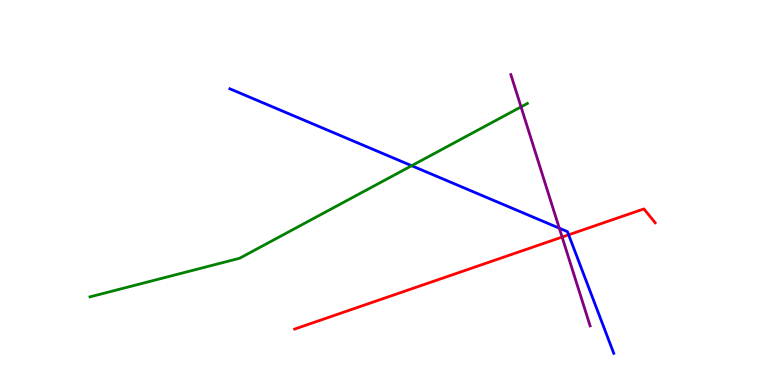[{'lines': ['blue', 'red'], 'intersections': [{'x': 7.34, 'y': 3.9}]}, {'lines': ['green', 'red'], 'intersections': []}, {'lines': ['purple', 'red'], 'intersections': [{'x': 7.25, 'y': 3.84}]}, {'lines': ['blue', 'green'], 'intersections': [{'x': 5.31, 'y': 5.7}]}, {'lines': ['blue', 'purple'], 'intersections': [{'x': 7.22, 'y': 4.07}]}, {'lines': ['green', 'purple'], 'intersections': [{'x': 6.72, 'y': 7.22}]}]